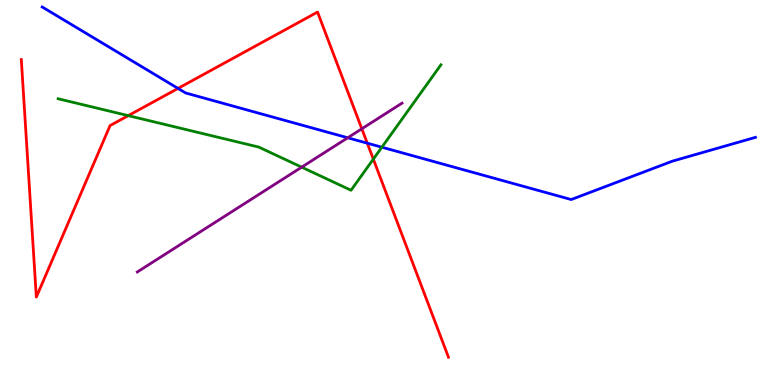[{'lines': ['blue', 'red'], 'intersections': [{'x': 2.3, 'y': 7.7}, {'x': 4.74, 'y': 6.28}]}, {'lines': ['green', 'red'], 'intersections': [{'x': 1.65, 'y': 7.0}, {'x': 4.82, 'y': 5.87}]}, {'lines': ['purple', 'red'], 'intersections': [{'x': 4.67, 'y': 6.65}]}, {'lines': ['blue', 'green'], 'intersections': [{'x': 4.93, 'y': 6.18}]}, {'lines': ['blue', 'purple'], 'intersections': [{'x': 4.49, 'y': 6.42}]}, {'lines': ['green', 'purple'], 'intersections': [{'x': 3.89, 'y': 5.66}]}]